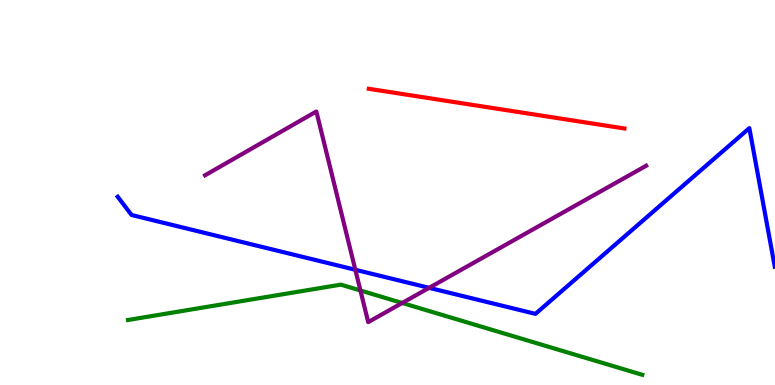[{'lines': ['blue', 'red'], 'intersections': []}, {'lines': ['green', 'red'], 'intersections': []}, {'lines': ['purple', 'red'], 'intersections': []}, {'lines': ['blue', 'green'], 'intersections': []}, {'lines': ['blue', 'purple'], 'intersections': [{'x': 4.58, 'y': 2.99}, {'x': 5.54, 'y': 2.52}]}, {'lines': ['green', 'purple'], 'intersections': [{'x': 4.65, 'y': 2.46}, {'x': 5.19, 'y': 2.13}]}]